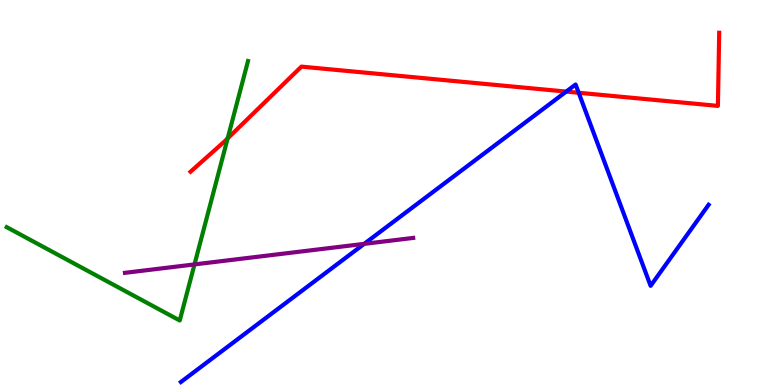[{'lines': ['blue', 'red'], 'intersections': [{'x': 7.31, 'y': 7.62}, {'x': 7.47, 'y': 7.59}]}, {'lines': ['green', 'red'], 'intersections': [{'x': 2.94, 'y': 6.4}]}, {'lines': ['purple', 'red'], 'intersections': []}, {'lines': ['blue', 'green'], 'intersections': []}, {'lines': ['blue', 'purple'], 'intersections': [{'x': 4.7, 'y': 3.67}]}, {'lines': ['green', 'purple'], 'intersections': [{'x': 2.51, 'y': 3.13}]}]